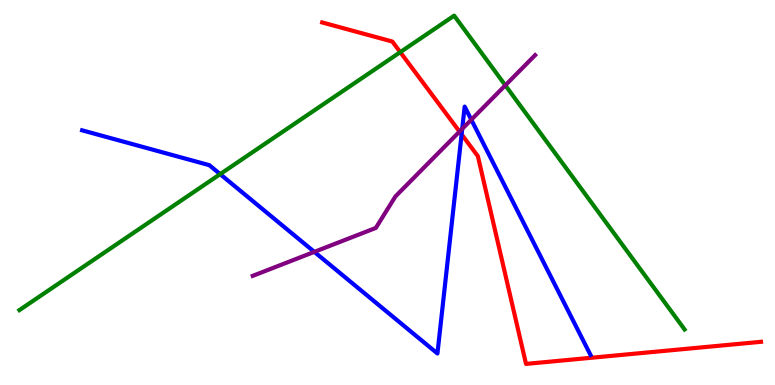[{'lines': ['blue', 'red'], 'intersections': [{'x': 5.96, 'y': 6.51}]}, {'lines': ['green', 'red'], 'intersections': [{'x': 5.16, 'y': 8.65}]}, {'lines': ['purple', 'red'], 'intersections': [{'x': 5.93, 'y': 6.58}]}, {'lines': ['blue', 'green'], 'intersections': [{'x': 2.84, 'y': 5.48}]}, {'lines': ['blue', 'purple'], 'intersections': [{'x': 4.06, 'y': 3.46}, {'x': 5.96, 'y': 6.65}, {'x': 6.08, 'y': 6.89}]}, {'lines': ['green', 'purple'], 'intersections': [{'x': 6.52, 'y': 7.78}]}]